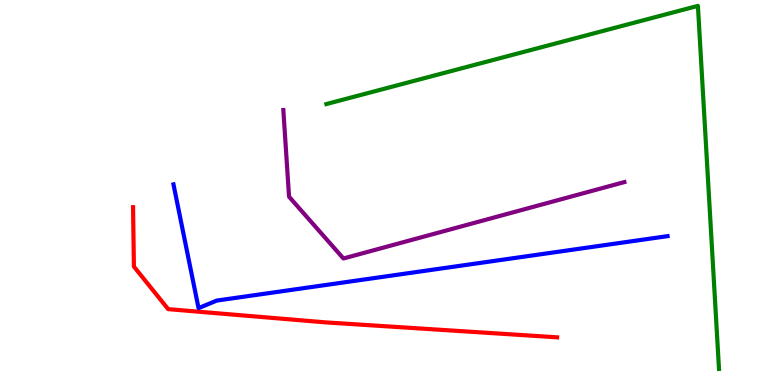[{'lines': ['blue', 'red'], 'intersections': []}, {'lines': ['green', 'red'], 'intersections': []}, {'lines': ['purple', 'red'], 'intersections': []}, {'lines': ['blue', 'green'], 'intersections': []}, {'lines': ['blue', 'purple'], 'intersections': []}, {'lines': ['green', 'purple'], 'intersections': []}]